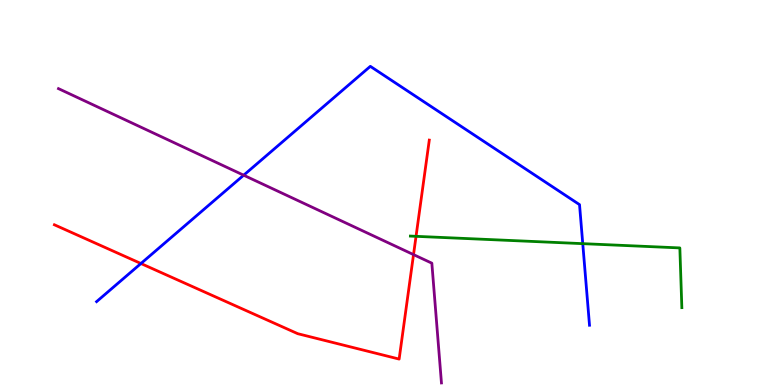[{'lines': ['blue', 'red'], 'intersections': [{'x': 1.82, 'y': 3.16}]}, {'lines': ['green', 'red'], 'intersections': [{'x': 5.37, 'y': 3.86}]}, {'lines': ['purple', 'red'], 'intersections': [{'x': 5.34, 'y': 3.39}]}, {'lines': ['blue', 'green'], 'intersections': [{'x': 7.52, 'y': 3.67}]}, {'lines': ['blue', 'purple'], 'intersections': [{'x': 3.14, 'y': 5.45}]}, {'lines': ['green', 'purple'], 'intersections': []}]